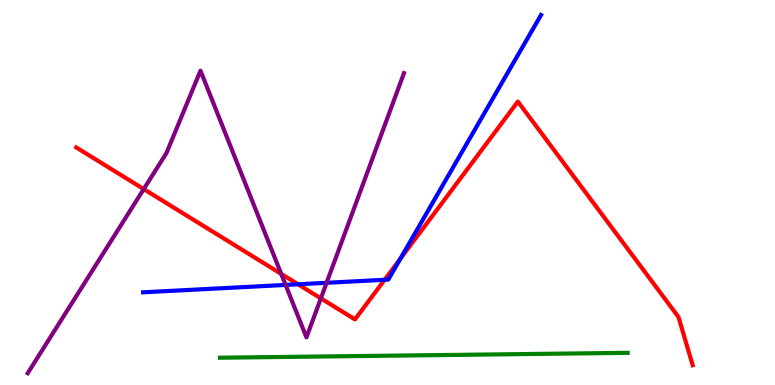[{'lines': ['blue', 'red'], 'intersections': [{'x': 3.85, 'y': 2.62}, {'x': 4.96, 'y': 2.73}, {'x': 5.17, 'y': 3.28}]}, {'lines': ['green', 'red'], 'intersections': []}, {'lines': ['purple', 'red'], 'intersections': [{'x': 1.85, 'y': 5.09}, {'x': 3.63, 'y': 2.89}, {'x': 4.14, 'y': 2.25}]}, {'lines': ['blue', 'green'], 'intersections': []}, {'lines': ['blue', 'purple'], 'intersections': [{'x': 3.69, 'y': 2.6}, {'x': 4.21, 'y': 2.65}]}, {'lines': ['green', 'purple'], 'intersections': []}]